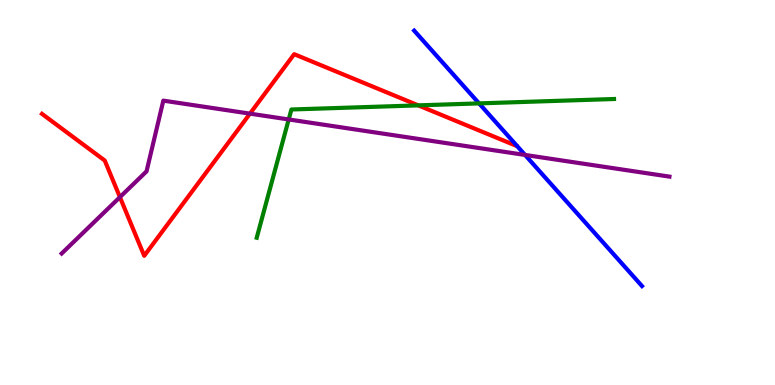[{'lines': ['blue', 'red'], 'intersections': []}, {'lines': ['green', 'red'], 'intersections': [{'x': 5.4, 'y': 7.26}]}, {'lines': ['purple', 'red'], 'intersections': [{'x': 1.55, 'y': 4.88}, {'x': 3.23, 'y': 7.05}]}, {'lines': ['blue', 'green'], 'intersections': [{'x': 6.18, 'y': 7.31}]}, {'lines': ['blue', 'purple'], 'intersections': [{'x': 6.77, 'y': 5.98}]}, {'lines': ['green', 'purple'], 'intersections': [{'x': 3.73, 'y': 6.9}]}]